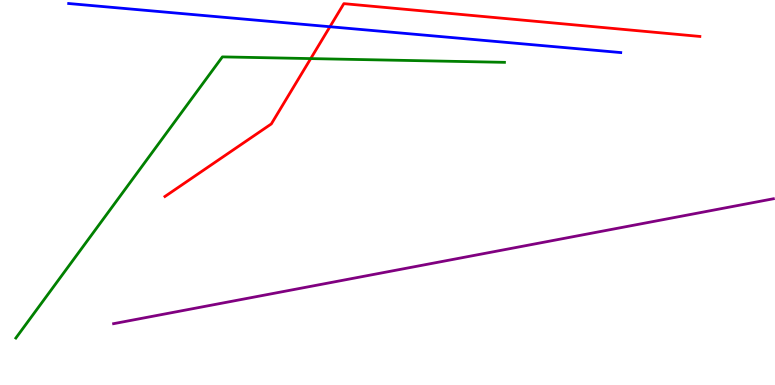[{'lines': ['blue', 'red'], 'intersections': [{'x': 4.26, 'y': 9.31}]}, {'lines': ['green', 'red'], 'intersections': [{'x': 4.01, 'y': 8.48}]}, {'lines': ['purple', 'red'], 'intersections': []}, {'lines': ['blue', 'green'], 'intersections': []}, {'lines': ['blue', 'purple'], 'intersections': []}, {'lines': ['green', 'purple'], 'intersections': []}]